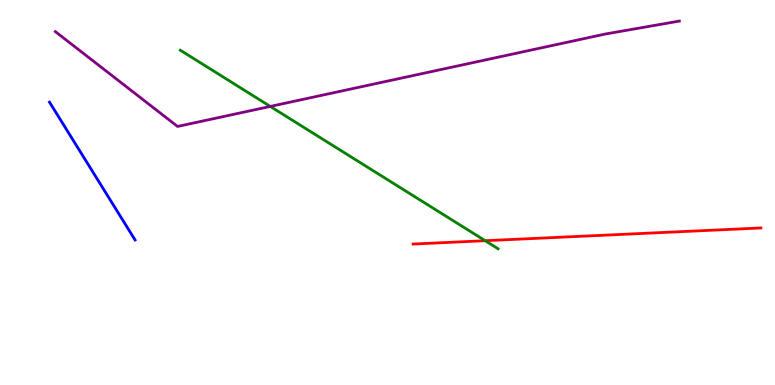[{'lines': ['blue', 'red'], 'intersections': []}, {'lines': ['green', 'red'], 'intersections': [{'x': 6.26, 'y': 3.75}]}, {'lines': ['purple', 'red'], 'intersections': []}, {'lines': ['blue', 'green'], 'intersections': []}, {'lines': ['blue', 'purple'], 'intersections': []}, {'lines': ['green', 'purple'], 'intersections': [{'x': 3.49, 'y': 7.24}]}]